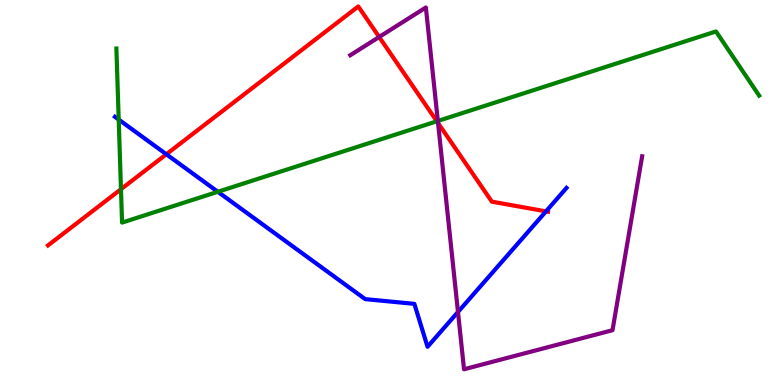[{'lines': ['blue', 'red'], 'intersections': [{'x': 2.15, 'y': 5.99}, {'x': 7.04, 'y': 4.51}]}, {'lines': ['green', 'red'], 'intersections': [{'x': 1.56, 'y': 5.09}, {'x': 5.64, 'y': 6.85}]}, {'lines': ['purple', 'red'], 'intersections': [{'x': 4.89, 'y': 9.04}, {'x': 5.65, 'y': 6.8}]}, {'lines': ['blue', 'green'], 'intersections': [{'x': 1.53, 'y': 6.89}, {'x': 2.81, 'y': 5.02}]}, {'lines': ['blue', 'purple'], 'intersections': [{'x': 5.91, 'y': 1.9}]}, {'lines': ['green', 'purple'], 'intersections': [{'x': 5.65, 'y': 6.86}]}]